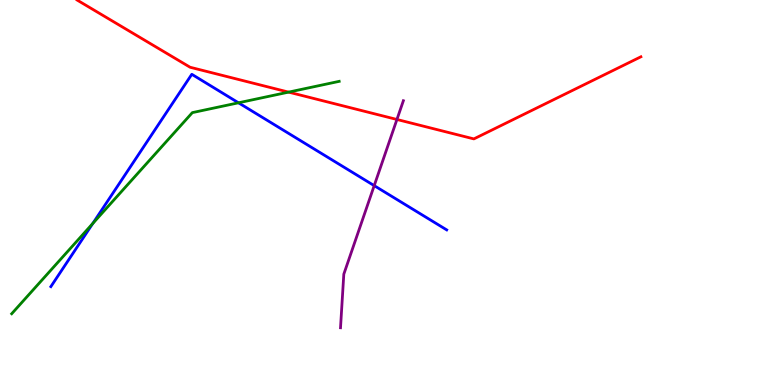[{'lines': ['blue', 'red'], 'intersections': []}, {'lines': ['green', 'red'], 'intersections': [{'x': 3.72, 'y': 7.61}]}, {'lines': ['purple', 'red'], 'intersections': [{'x': 5.12, 'y': 6.9}]}, {'lines': ['blue', 'green'], 'intersections': [{'x': 1.2, 'y': 4.2}, {'x': 3.08, 'y': 7.33}]}, {'lines': ['blue', 'purple'], 'intersections': [{'x': 4.83, 'y': 5.18}]}, {'lines': ['green', 'purple'], 'intersections': []}]